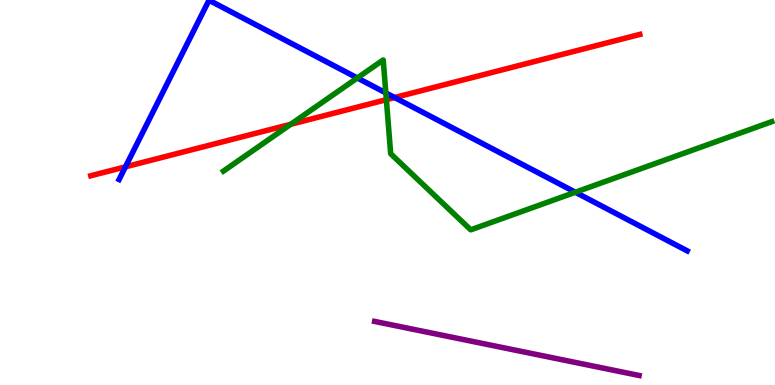[{'lines': ['blue', 'red'], 'intersections': [{'x': 1.62, 'y': 5.67}, {'x': 5.09, 'y': 7.47}]}, {'lines': ['green', 'red'], 'intersections': [{'x': 3.75, 'y': 6.77}, {'x': 4.99, 'y': 7.41}]}, {'lines': ['purple', 'red'], 'intersections': []}, {'lines': ['blue', 'green'], 'intersections': [{'x': 4.61, 'y': 7.97}, {'x': 4.98, 'y': 7.59}, {'x': 7.42, 'y': 5.01}]}, {'lines': ['blue', 'purple'], 'intersections': []}, {'lines': ['green', 'purple'], 'intersections': []}]